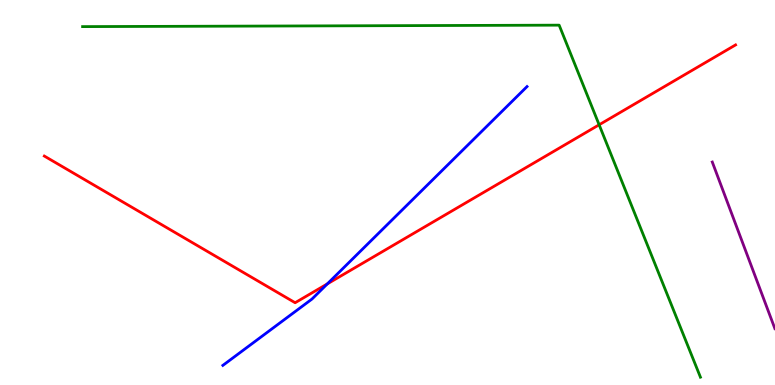[{'lines': ['blue', 'red'], 'intersections': [{'x': 4.22, 'y': 2.63}]}, {'lines': ['green', 'red'], 'intersections': [{'x': 7.73, 'y': 6.76}]}, {'lines': ['purple', 'red'], 'intersections': []}, {'lines': ['blue', 'green'], 'intersections': []}, {'lines': ['blue', 'purple'], 'intersections': []}, {'lines': ['green', 'purple'], 'intersections': []}]